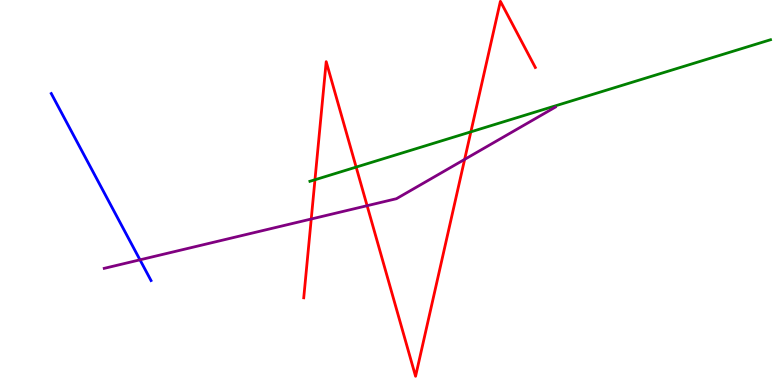[{'lines': ['blue', 'red'], 'intersections': []}, {'lines': ['green', 'red'], 'intersections': [{'x': 4.06, 'y': 5.33}, {'x': 4.6, 'y': 5.66}, {'x': 6.08, 'y': 6.58}]}, {'lines': ['purple', 'red'], 'intersections': [{'x': 4.02, 'y': 4.31}, {'x': 4.74, 'y': 4.66}, {'x': 6.0, 'y': 5.86}]}, {'lines': ['blue', 'green'], 'intersections': []}, {'lines': ['blue', 'purple'], 'intersections': [{'x': 1.81, 'y': 3.25}]}, {'lines': ['green', 'purple'], 'intersections': []}]